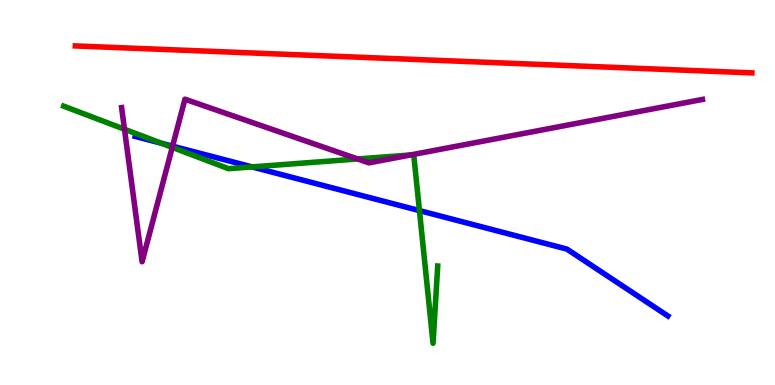[{'lines': ['blue', 'red'], 'intersections': []}, {'lines': ['green', 'red'], 'intersections': []}, {'lines': ['purple', 'red'], 'intersections': []}, {'lines': ['blue', 'green'], 'intersections': [{'x': 2.08, 'y': 6.28}, {'x': 3.25, 'y': 5.66}, {'x': 5.41, 'y': 4.53}]}, {'lines': ['blue', 'purple'], 'intersections': [{'x': 2.23, 'y': 6.2}]}, {'lines': ['green', 'purple'], 'intersections': [{'x': 1.61, 'y': 6.64}, {'x': 2.22, 'y': 6.17}, {'x': 4.61, 'y': 5.87}, {'x': 5.3, 'y': 5.97}]}]